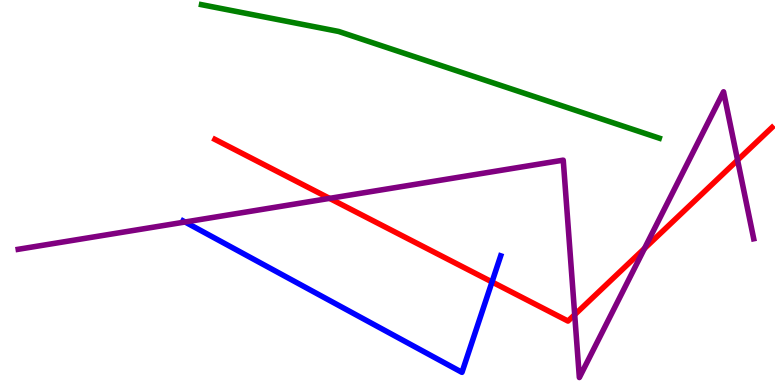[{'lines': ['blue', 'red'], 'intersections': [{'x': 6.35, 'y': 2.68}]}, {'lines': ['green', 'red'], 'intersections': []}, {'lines': ['purple', 'red'], 'intersections': [{'x': 4.25, 'y': 4.85}, {'x': 7.42, 'y': 1.83}, {'x': 8.32, 'y': 3.55}, {'x': 9.52, 'y': 5.84}]}, {'lines': ['blue', 'green'], 'intersections': []}, {'lines': ['blue', 'purple'], 'intersections': [{'x': 2.39, 'y': 4.23}]}, {'lines': ['green', 'purple'], 'intersections': []}]